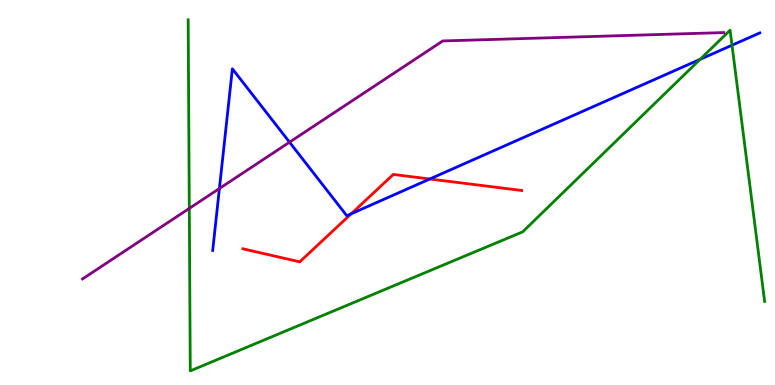[{'lines': ['blue', 'red'], 'intersections': [{'x': 4.53, 'y': 4.45}, {'x': 5.55, 'y': 5.35}]}, {'lines': ['green', 'red'], 'intersections': []}, {'lines': ['purple', 'red'], 'intersections': []}, {'lines': ['blue', 'green'], 'intersections': [{'x': 9.03, 'y': 8.46}, {'x': 9.45, 'y': 8.83}]}, {'lines': ['blue', 'purple'], 'intersections': [{'x': 2.83, 'y': 5.1}, {'x': 3.74, 'y': 6.31}]}, {'lines': ['green', 'purple'], 'intersections': [{'x': 2.44, 'y': 4.59}]}]